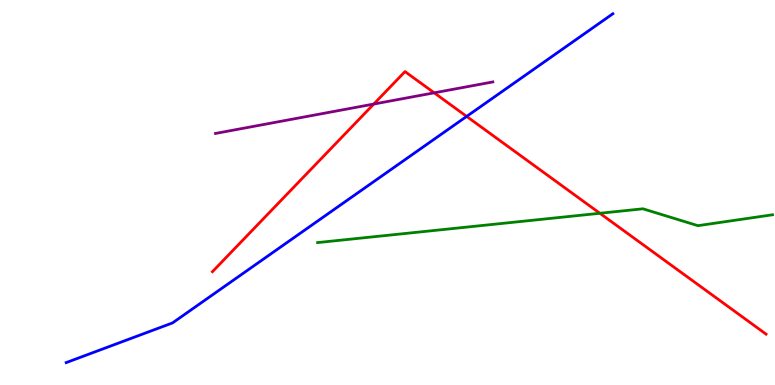[{'lines': ['blue', 'red'], 'intersections': [{'x': 6.02, 'y': 6.98}]}, {'lines': ['green', 'red'], 'intersections': [{'x': 7.74, 'y': 4.46}]}, {'lines': ['purple', 'red'], 'intersections': [{'x': 4.82, 'y': 7.3}, {'x': 5.6, 'y': 7.59}]}, {'lines': ['blue', 'green'], 'intersections': []}, {'lines': ['blue', 'purple'], 'intersections': []}, {'lines': ['green', 'purple'], 'intersections': []}]